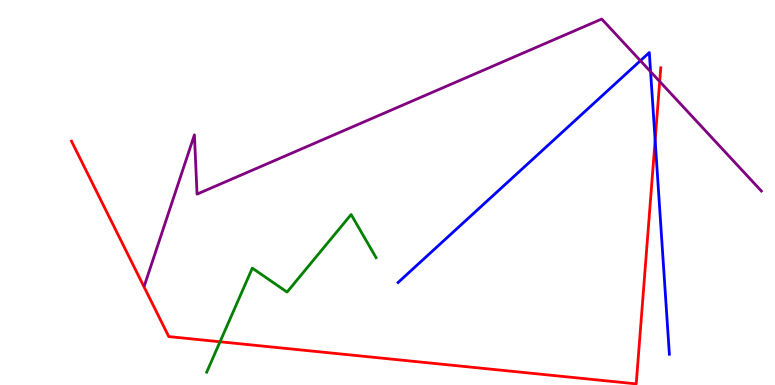[{'lines': ['blue', 'red'], 'intersections': [{'x': 8.45, 'y': 6.36}]}, {'lines': ['green', 'red'], 'intersections': [{'x': 2.84, 'y': 1.12}]}, {'lines': ['purple', 'red'], 'intersections': [{'x': 8.51, 'y': 7.88}]}, {'lines': ['blue', 'green'], 'intersections': []}, {'lines': ['blue', 'purple'], 'intersections': [{'x': 8.26, 'y': 8.42}, {'x': 8.39, 'y': 8.14}]}, {'lines': ['green', 'purple'], 'intersections': []}]